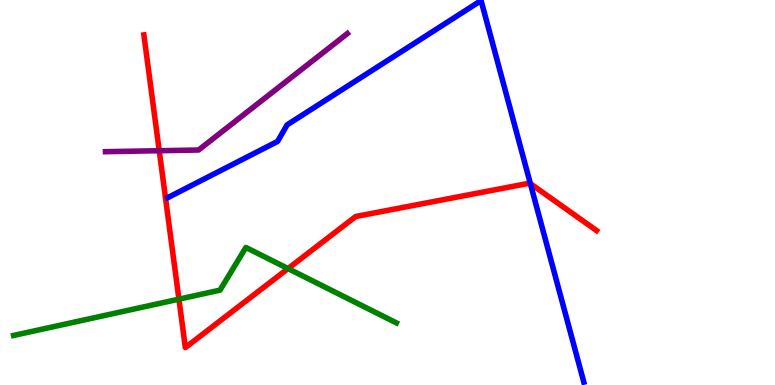[{'lines': ['blue', 'red'], 'intersections': [{'x': 6.84, 'y': 5.23}]}, {'lines': ['green', 'red'], 'intersections': [{'x': 2.31, 'y': 2.23}, {'x': 3.72, 'y': 3.02}]}, {'lines': ['purple', 'red'], 'intersections': [{'x': 2.05, 'y': 6.09}]}, {'lines': ['blue', 'green'], 'intersections': []}, {'lines': ['blue', 'purple'], 'intersections': []}, {'lines': ['green', 'purple'], 'intersections': []}]